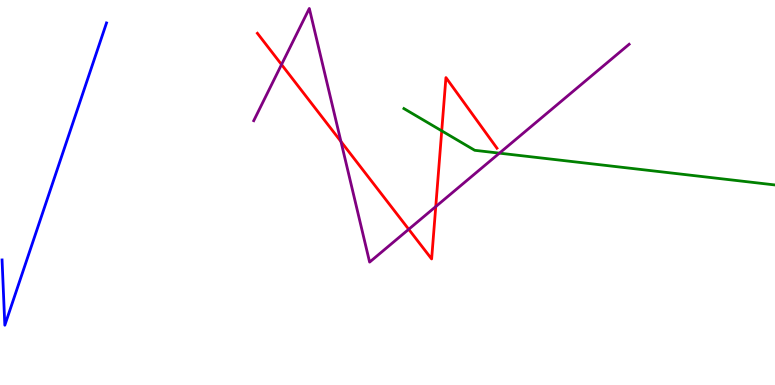[{'lines': ['blue', 'red'], 'intersections': []}, {'lines': ['green', 'red'], 'intersections': [{'x': 5.7, 'y': 6.6}]}, {'lines': ['purple', 'red'], 'intersections': [{'x': 3.63, 'y': 8.32}, {'x': 4.4, 'y': 6.32}, {'x': 5.27, 'y': 4.04}, {'x': 5.62, 'y': 4.63}]}, {'lines': ['blue', 'green'], 'intersections': []}, {'lines': ['blue', 'purple'], 'intersections': []}, {'lines': ['green', 'purple'], 'intersections': [{'x': 6.44, 'y': 6.02}]}]